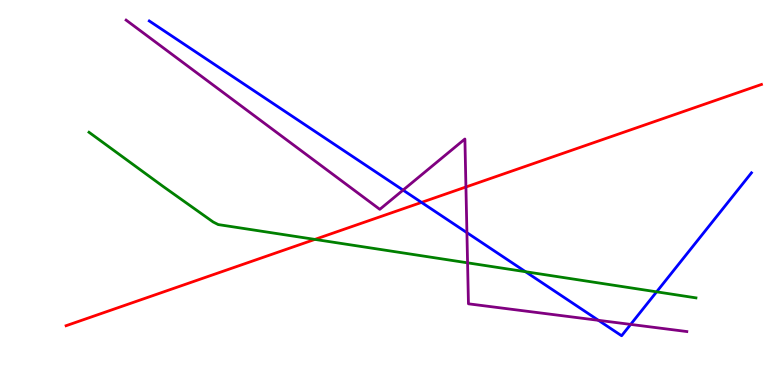[{'lines': ['blue', 'red'], 'intersections': [{'x': 5.44, 'y': 4.74}]}, {'lines': ['green', 'red'], 'intersections': [{'x': 4.06, 'y': 3.78}]}, {'lines': ['purple', 'red'], 'intersections': [{'x': 6.01, 'y': 5.14}]}, {'lines': ['blue', 'green'], 'intersections': [{'x': 6.78, 'y': 2.94}, {'x': 8.47, 'y': 2.42}]}, {'lines': ['blue', 'purple'], 'intersections': [{'x': 5.2, 'y': 5.06}, {'x': 6.02, 'y': 3.96}, {'x': 7.72, 'y': 1.68}, {'x': 8.14, 'y': 1.57}]}, {'lines': ['green', 'purple'], 'intersections': [{'x': 6.03, 'y': 3.17}]}]